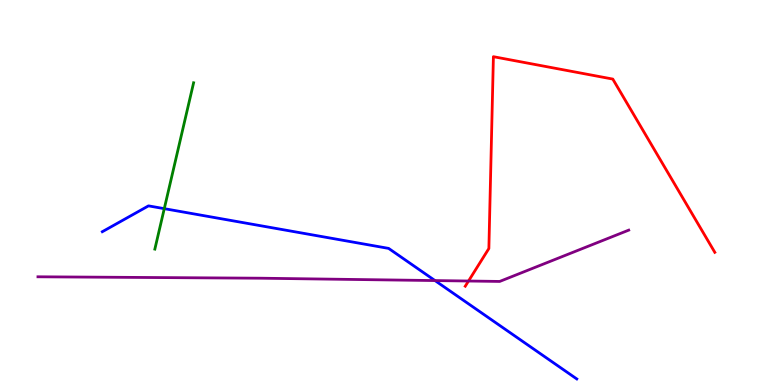[{'lines': ['blue', 'red'], 'intersections': []}, {'lines': ['green', 'red'], 'intersections': []}, {'lines': ['purple', 'red'], 'intersections': [{'x': 6.05, 'y': 2.7}]}, {'lines': ['blue', 'green'], 'intersections': [{'x': 2.12, 'y': 4.58}]}, {'lines': ['blue', 'purple'], 'intersections': [{'x': 5.61, 'y': 2.71}]}, {'lines': ['green', 'purple'], 'intersections': []}]